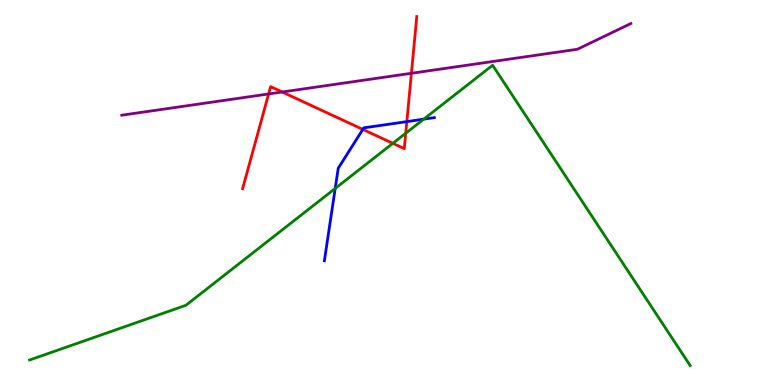[{'lines': ['blue', 'red'], 'intersections': [{'x': 4.68, 'y': 6.64}, {'x': 5.25, 'y': 6.84}]}, {'lines': ['green', 'red'], 'intersections': [{'x': 5.07, 'y': 6.28}, {'x': 5.24, 'y': 6.54}]}, {'lines': ['purple', 'red'], 'intersections': [{'x': 3.47, 'y': 7.56}, {'x': 3.64, 'y': 7.61}, {'x': 5.31, 'y': 8.1}]}, {'lines': ['blue', 'green'], 'intersections': [{'x': 4.33, 'y': 5.11}, {'x': 5.47, 'y': 6.91}]}, {'lines': ['blue', 'purple'], 'intersections': []}, {'lines': ['green', 'purple'], 'intersections': []}]